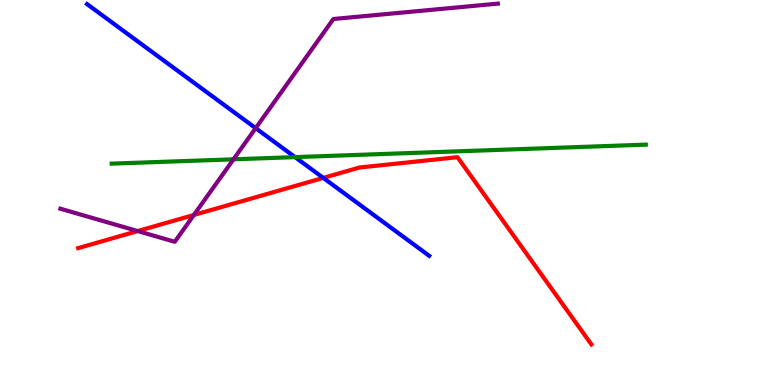[{'lines': ['blue', 'red'], 'intersections': [{'x': 4.17, 'y': 5.38}]}, {'lines': ['green', 'red'], 'intersections': []}, {'lines': ['purple', 'red'], 'intersections': [{'x': 1.78, 'y': 4.0}, {'x': 2.5, 'y': 4.42}]}, {'lines': ['blue', 'green'], 'intersections': [{'x': 3.81, 'y': 5.92}]}, {'lines': ['blue', 'purple'], 'intersections': [{'x': 3.3, 'y': 6.67}]}, {'lines': ['green', 'purple'], 'intersections': [{'x': 3.01, 'y': 5.86}]}]